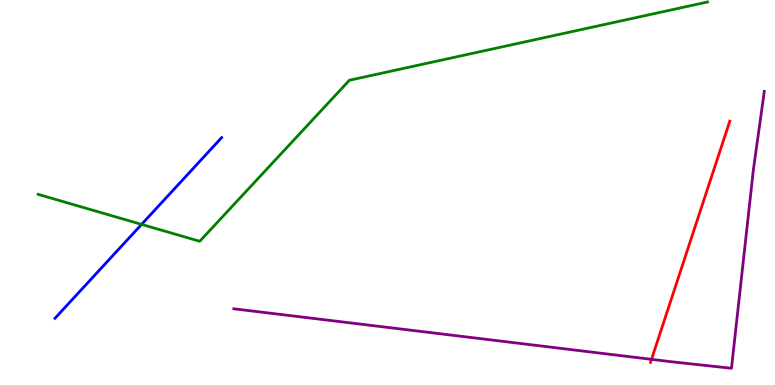[{'lines': ['blue', 'red'], 'intersections': []}, {'lines': ['green', 'red'], 'intersections': []}, {'lines': ['purple', 'red'], 'intersections': [{'x': 8.41, 'y': 0.666}]}, {'lines': ['blue', 'green'], 'intersections': [{'x': 1.83, 'y': 4.17}]}, {'lines': ['blue', 'purple'], 'intersections': []}, {'lines': ['green', 'purple'], 'intersections': []}]